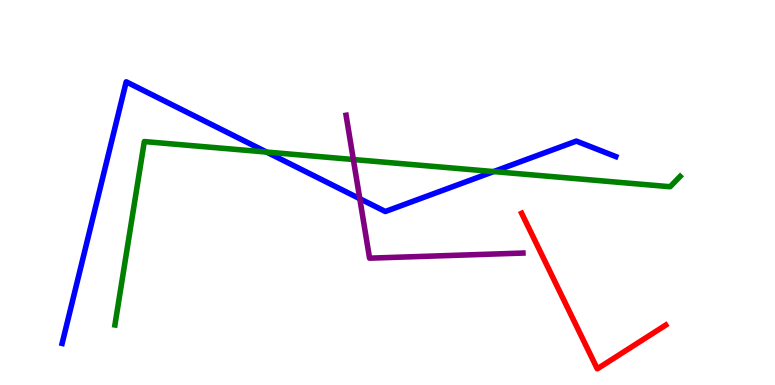[{'lines': ['blue', 'red'], 'intersections': []}, {'lines': ['green', 'red'], 'intersections': []}, {'lines': ['purple', 'red'], 'intersections': []}, {'lines': ['blue', 'green'], 'intersections': [{'x': 3.44, 'y': 6.05}, {'x': 6.37, 'y': 5.54}]}, {'lines': ['blue', 'purple'], 'intersections': [{'x': 4.64, 'y': 4.84}]}, {'lines': ['green', 'purple'], 'intersections': [{'x': 4.56, 'y': 5.86}]}]